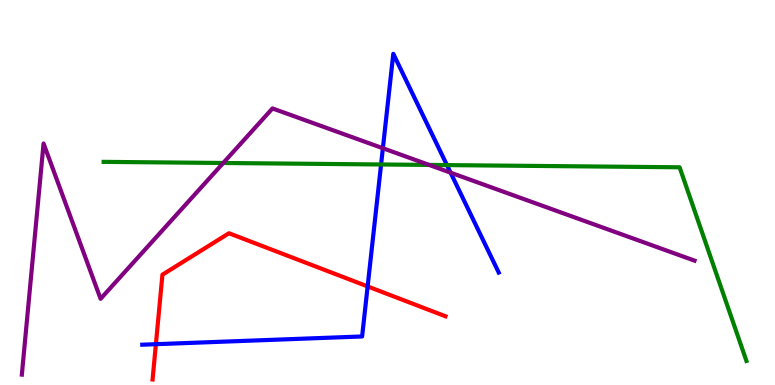[{'lines': ['blue', 'red'], 'intersections': [{'x': 2.01, 'y': 1.06}, {'x': 4.74, 'y': 2.56}]}, {'lines': ['green', 'red'], 'intersections': []}, {'lines': ['purple', 'red'], 'intersections': []}, {'lines': ['blue', 'green'], 'intersections': [{'x': 4.92, 'y': 5.73}, {'x': 5.77, 'y': 5.71}]}, {'lines': ['blue', 'purple'], 'intersections': [{'x': 4.94, 'y': 6.15}, {'x': 5.81, 'y': 5.52}]}, {'lines': ['green', 'purple'], 'intersections': [{'x': 2.88, 'y': 5.77}, {'x': 5.54, 'y': 5.72}]}]